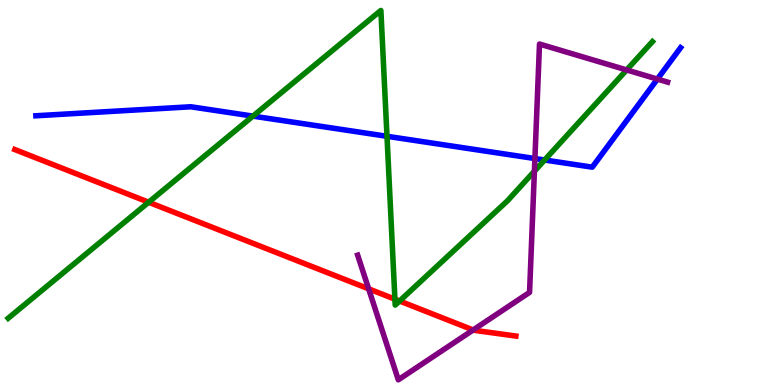[{'lines': ['blue', 'red'], 'intersections': []}, {'lines': ['green', 'red'], 'intersections': [{'x': 1.92, 'y': 4.75}, {'x': 5.1, 'y': 2.23}, {'x': 5.16, 'y': 2.18}]}, {'lines': ['purple', 'red'], 'intersections': [{'x': 4.76, 'y': 2.5}, {'x': 6.1, 'y': 1.43}]}, {'lines': ['blue', 'green'], 'intersections': [{'x': 3.26, 'y': 6.98}, {'x': 4.99, 'y': 6.46}, {'x': 7.03, 'y': 5.84}]}, {'lines': ['blue', 'purple'], 'intersections': [{'x': 6.9, 'y': 5.88}, {'x': 8.48, 'y': 7.95}]}, {'lines': ['green', 'purple'], 'intersections': [{'x': 6.9, 'y': 5.55}, {'x': 8.09, 'y': 8.18}]}]